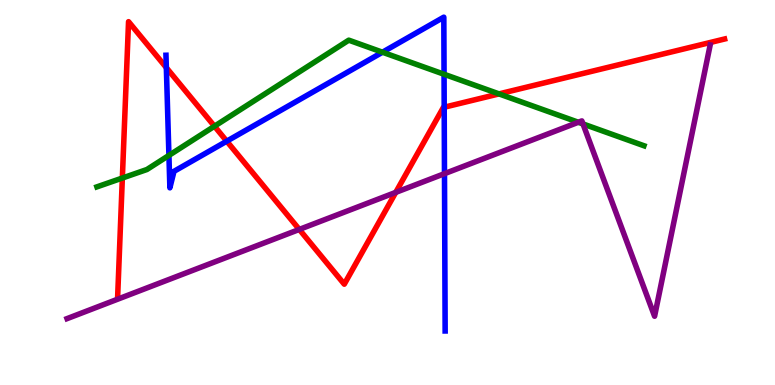[{'lines': ['blue', 'red'], 'intersections': [{'x': 2.15, 'y': 8.24}, {'x': 2.93, 'y': 6.33}, {'x': 5.73, 'y': 7.21}]}, {'lines': ['green', 'red'], 'intersections': [{'x': 1.58, 'y': 5.38}, {'x': 2.77, 'y': 6.72}, {'x': 6.44, 'y': 7.56}]}, {'lines': ['purple', 'red'], 'intersections': [{'x': 3.86, 'y': 4.04}, {'x': 5.11, 'y': 5.0}]}, {'lines': ['blue', 'green'], 'intersections': [{'x': 2.18, 'y': 5.96}, {'x': 4.94, 'y': 8.64}, {'x': 5.73, 'y': 8.07}]}, {'lines': ['blue', 'purple'], 'intersections': [{'x': 5.74, 'y': 5.49}]}, {'lines': ['green', 'purple'], 'intersections': [{'x': 7.46, 'y': 6.82}, {'x': 7.52, 'y': 6.78}]}]